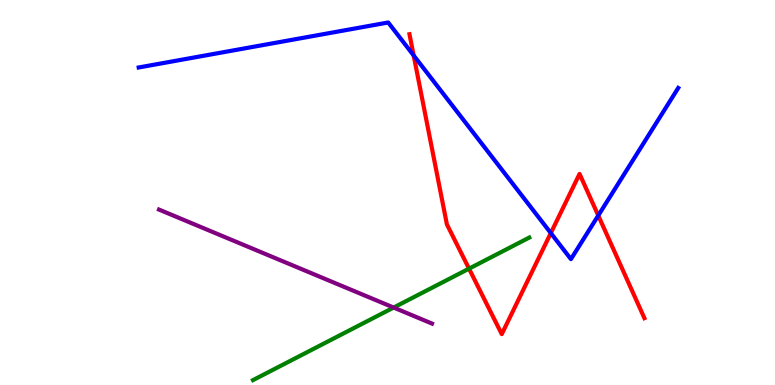[{'lines': ['blue', 'red'], 'intersections': [{'x': 5.34, 'y': 8.56}, {'x': 7.11, 'y': 3.95}, {'x': 7.72, 'y': 4.4}]}, {'lines': ['green', 'red'], 'intersections': [{'x': 6.05, 'y': 3.02}]}, {'lines': ['purple', 'red'], 'intersections': []}, {'lines': ['blue', 'green'], 'intersections': []}, {'lines': ['blue', 'purple'], 'intersections': []}, {'lines': ['green', 'purple'], 'intersections': [{'x': 5.08, 'y': 2.01}]}]